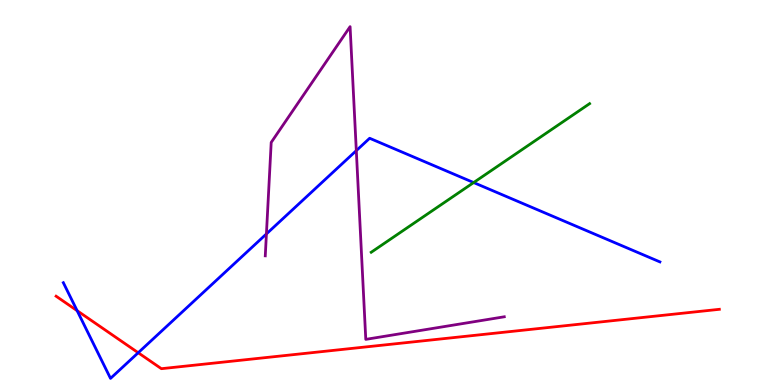[{'lines': ['blue', 'red'], 'intersections': [{'x': 0.995, 'y': 1.93}, {'x': 1.78, 'y': 0.838}]}, {'lines': ['green', 'red'], 'intersections': []}, {'lines': ['purple', 'red'], 'intersections': []}, {'lines': ['blue', 'green'], 'intersections': [{'x': 6.11, 'y': 5.26}]}, {'lines': ['blue', 'purple'], 'intersections': [{'x': 3.44, 'y': 3.92}, {'x': 4.6, 'y': 6.09}]}, {'lines': ['green', 'purple'], 'intersections': []}]